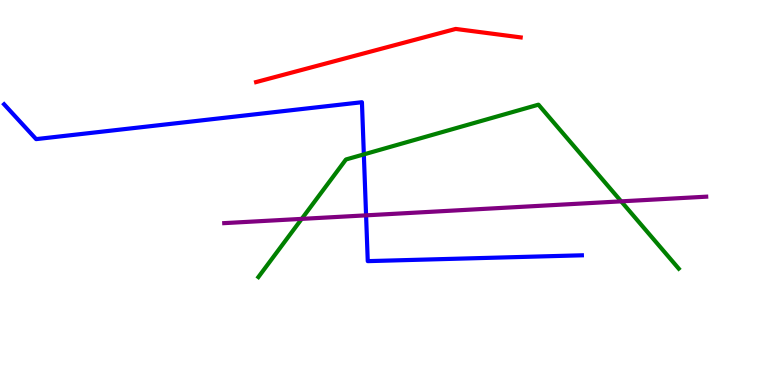[{'lines': ['blue', 'red'], 'intersections': []}, {'lines': ['green', 'red'], 'intersections': []}, {'lines': ['purple', 'red'], 'intersections': []}, {'lines': ['blue', 'green'], 'intersections': [{'x': 4.69, 'y': 5.99}]}, {'lines': ['blue', 'purple'], 'intersections': [{'x': 4.72, 'y': 4.41}]}, {'lines': ['green', 'purple'], 'intersections': [{'x': 3.89, 'y': 4.31}, {'x': 8.02, 'y': 4.77}]}]